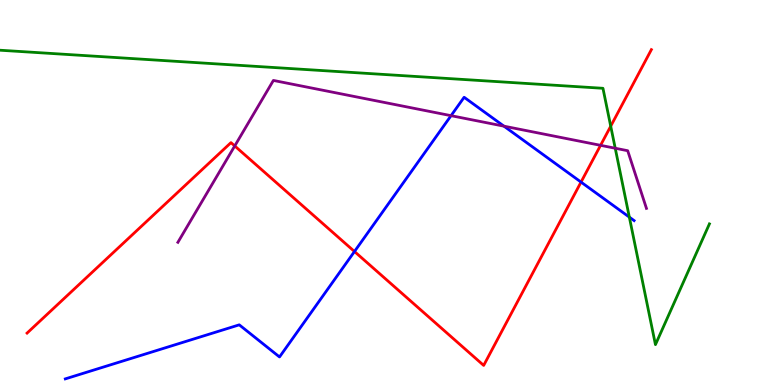[{'lines': ['blue', 'red'], 'intersections': [{'x': 4.57, 'y': 3.47}, {'x': 7.5, 'y': 5.27}]}, {'lines': ['green', 'red'], 'intersections': [{'x': 7.88, 'y': 6.72}]}, {'lines': ['purple', 'red'], 'intersections': [{'x': 3.03, 'y': 6.21}, {'x': 7.75, 'y': 6.23}]}, {'lines': ['blue', 'green'], 'intersections': [{'x': 8.12, 'y': 4.36}]}, {'lines': ['blue', 'purple'], 'intersections': [{'x': 5.82, 'y': 7.0}, {'x': 6.5, 'y': 6.72}]}, {'lines': ['green', 'purple'], 'intersections': [{'x': 7.94, 'y': 6.15}]}]